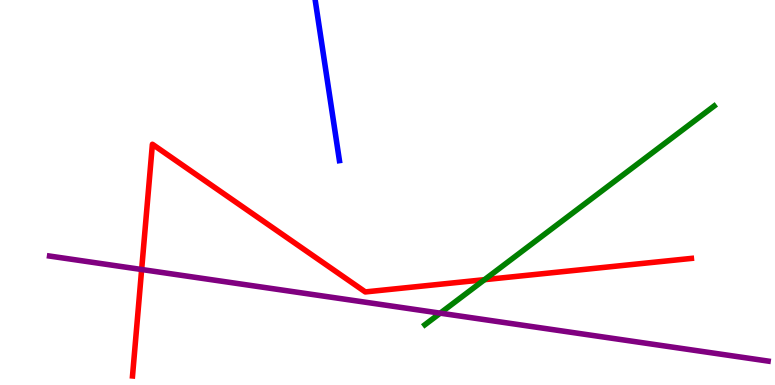[{'lines': ['blue', 'red'], 'intersections': []}, {'lines': ['green', 'red'], 'intersections': [{'x': 6.25, 'y': 2.74}]}, {'lines': ['purple', 'red'], 'intersections': [{'x': 1.83, 'y': 3.0}]}, {'lines': ['blue', 'green'], 'intersections': []}, {'lines': ['blue', 'purple'], 'intersections': []}, {'lines': ['green', 'purple'], 'intersections': [{'x': 5.68, 'y': 1.87}]}]